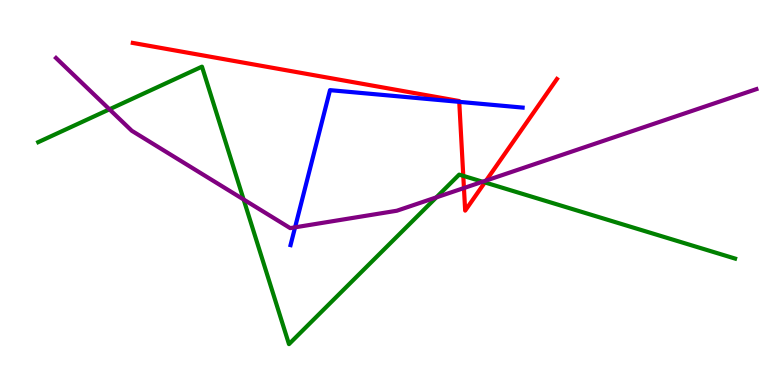[{'lines': ['blue', 'red'], 'intersections': [{'x': 5.93, 'y': 7.35}]}, {'lines': ['green', 'red'], 'intersections': [{'x': 5.98, 'y': 5.43}, {'x': 6.26, 'y': 5.26}]}, {'lines': ['purple', 'red'], 'intersections': [{'x': 5.99, 'y': 5.12}, {'x': 6.27, 'y': 5.31}]}, {'lines': ['blue', 'green'], 'intersections': []}, {'lines': ['blue', 'purple'], 'intersections': [{'x': 3.81, 'y': 4.1}]}, {'lines': ['green', 'purple'], 'intersections': [{'x': 1.41, 'y': 7.16}, {'x': 3.14, 'y': 4.82}, {'x': 5.63, 'y': 4.87}, {'x': 6.23, 'y': 5.28}]}]